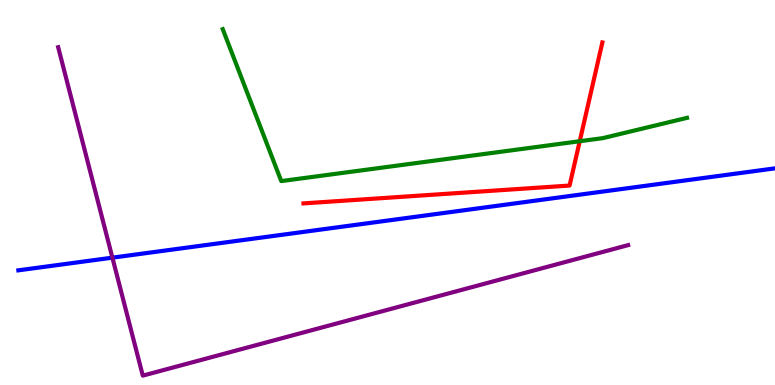[{'lines': ['blue', 'red'], 'intersections': []}, {'lines': ['green', 'red'], 'intersections': [{'x': 7.48, 'y': 6.33}]}, {'lines': ['purple', 'red'], 'intersections': []}, {'lines': ['blue', 'green'], 'intersections': []}, {'lines': ['blue', 'purple'], 'intersections': [{'x': 1.45, 'y': 3.31}]}, {'lines': ['green', 'purple'], 'intersections': []}]